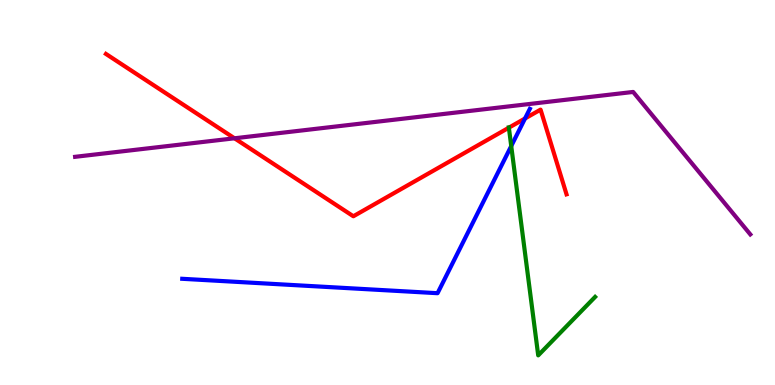[{'lines': ['blue', 'red'], 'intersections': [{'x': 6.77, 'y': 6.92}]}, {'lines': ['green', 'red'], 'intersections': [{'x': 6.57, 'y': 6.68}]}, {'lines': ['purple', 'red'], 'intersections': [{'x': 3.03, 'y': 6.41}]}, {'lines': ['blue', 'green'], 'intersections': [{'x': 6.6, 'y': 6.21}]}, {'lines': ['blue', 'purple'], 'intersections': []}, {'lines': ['green', 'purple'], 'intersections': []}]